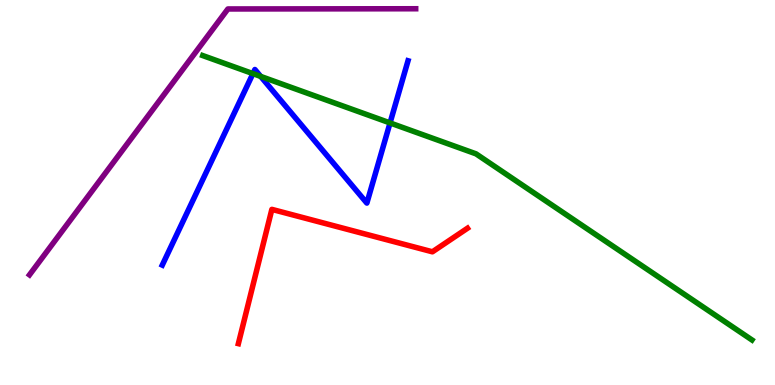[{'lines': ['blue', 'red'], 'intersections': []}, {'lines': ['green', 'red'], 'intersections': []}, {'lines': ['purple', 'red'], 'intersections': []}, {'lines': ['blue', 'green'], 'intersections': [{'x': 3.26, 'y': 8.09}, {'x': 3.36, 'y': 8.02}, {'x': 5.03, 'y': 6.81}]}, {'lines': ['blue', 'purple'], 'intersections': []}, {'lines': ['green', 'purple'], 'intersections': []}]